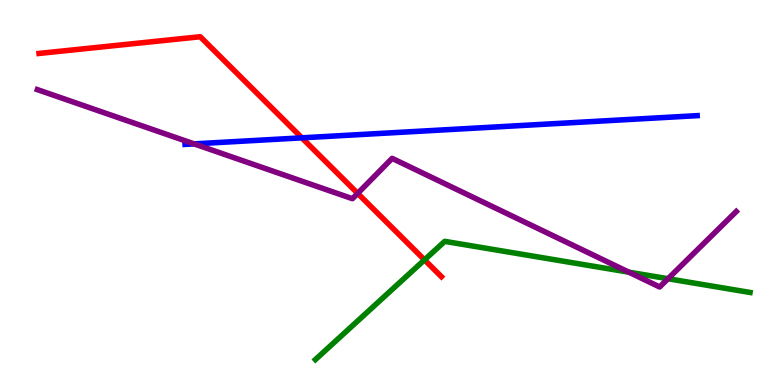[{'lines': ['blue', 'red'], 'intersections': [{'x': 3.89, 'y': 6.42}]}, {'lines': ['green', 'red'], 'intersections': [{'x': 5.48, 'y': 3.25}]}, {'lines': ['purple', 'red'], 'intersections': [{'x': 4.62, 'y': 4.98}]}, {'lines': ['blue', 'green'], 'intersections': []}, {'lines': ['blue', 'purple'], 'intersections': [{'x': 2.5, 'y': 6.26}]}, {'lines': ['green', 'purple'], 'intersections': [{'x': 8.11, 'y': 2.93}, {'x': 8.62, 'y': 2.76}]}]